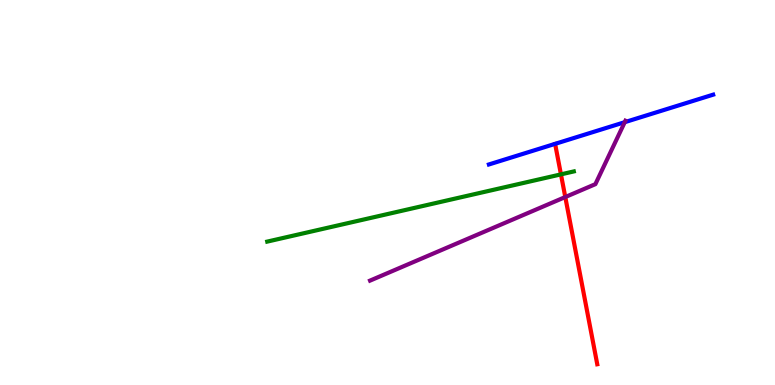[{'lines': ['blue', 'red'], 'intersections': []}, {'lines': ['green', 'red'], 'intersections': [{'x': 7.24, 'y': 5.47}]}, {'lines': ['purple', 'red'], 'intersections': [{'x': 7.29, 'y': 4.88}]}, {'lines': ['blue', 'green'], 'intersections': []}, {'lines': ['blue', 'purple'], 'intersections': [{'x': 8.06, 'y': 6.83}]}, {'lines': ['green', 'purple'], 'intersections': []}]